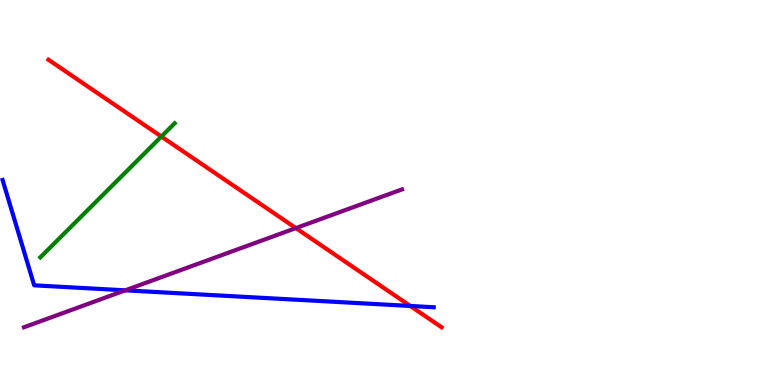[{'lines': ['blue', 'red'], 'intersections': [{'x': 5.29, 'y': 2.05}]}, {'lines': ['green', 'red'], 'intersections': [{'x': 2.08, 'y': 6.45}]}, {'lines': ['purple', 'red'], 'intersections': [{'x': 3.82, 'y': 4.08}]}, {'lines': ['blue', 'green'], 'intersections': []}, {'lines': ['blue', 'purple'], 'intersections': [{'x': 1.62, 'y': 2.46}]}, {'lines': ['green', 'purple'], 'intersections': []}]